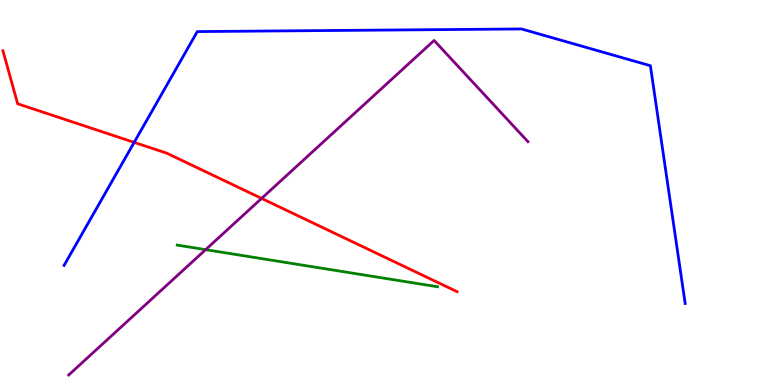[{'lines': ['blue', 'red'], 'intersections': [{'x': 1.73, 'y': 6.3}]}, {'lines': ['green', 'red'], 'intersections': []}, {'lines': ['purple', 'red'], 'intersections': [{'x': 3.38, 'y': 4.85}]}, {'lines': ['blue', 'green'], 'intersections': []}, {'lines': ['blue', 'purple'], 'intersections': []}, {'lines': ['green', 'purple'], 'intersections': [{'x': 2.65, 'y': 3.52}]}]